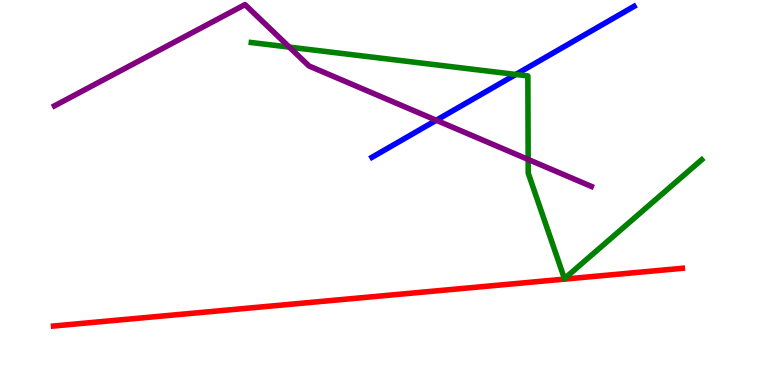[{'lines': ['blue', 'red'], 'intersections': []}, {'lines': ['green', 'red'], 'intersections': []}, {'lines': ['purple', 'red'], 'intersections': []}, {'lines': ['blue', 'green'], 'intersections': [{'x': 6.66, 'y': 8.07}]}, {'lines': ['blue', 'purple'], 'intersections': [{'x': 5.63, 'y': 6.88}]}, {'lines': ['green', 'purple'], 'intersections': [{'x': 3.73, 'y': 8.78}, {'x': 6.81, 'y': 5.86}]}]